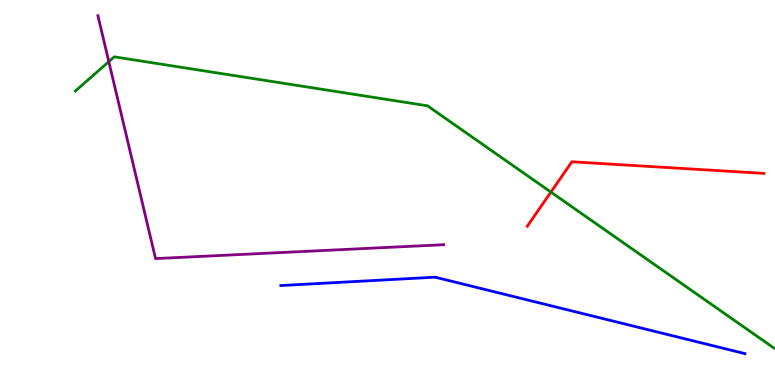[{'lines': ['blue', 'red'], 'intersections': []}, {'lines': ['green', 'red'], 'intersections': [{'x': 7.11, 'y': 5.01}]}, {'lines': ['purple', 'red'], 'intersections': []}, {'lines': ['blue', 'green'], 'intersections': []}, {'lines': ['blue', 'purple'], 'intersections': []}, {'lines': ['green', 'purple'], 'intersections': [{'x': 1.4, 'y': 8.4}]}]